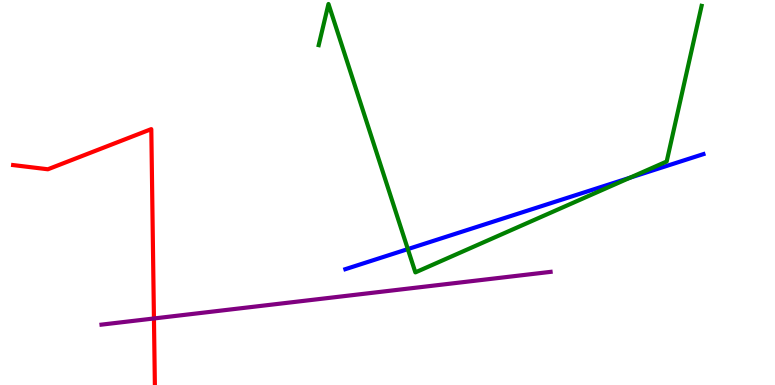[{'lines': ['blue', 'red'], 'intersections': []}, {'lines': ['green', 'red'], 'intersections': []}, {'lines': ['purple', 'red'], 'intersections': [{'x': 1.99, 'y': 1.73}]}, {'lines': ['blue', 'green'], 'intersections': [{'x': 5.26, 'y': 3.53}, {'x': 8.13, 'y': 5.38}]}, {'lines': ['blue', 'purple'], 'intersections': []}, {'lines': ['green', 'purple'], 'intersections': []}]